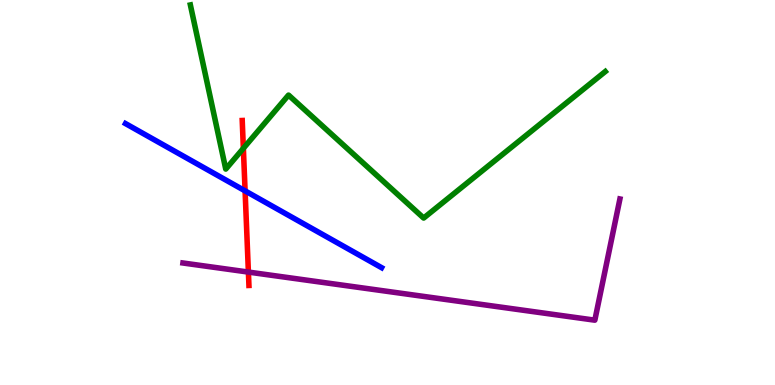[{'lines': ['blue', 'red'], 'intersections': [{'x': 3.16, 'y': 5.04}]}, {'lines': ['green', 'red'], 'intersections': [{'x': 3.14, 'y': 6.15}]}, {'lines': ['purple', 'red'], 'intersections': [{'x': 3.21, 'y': 2.93}]}, {'lines': ['blue', 'green'], 'intersections': []}, {'lines': ['blue', 'purple'], 'intersections': []}, {'lines': ['green', 'purple'], 'intersections': []}]